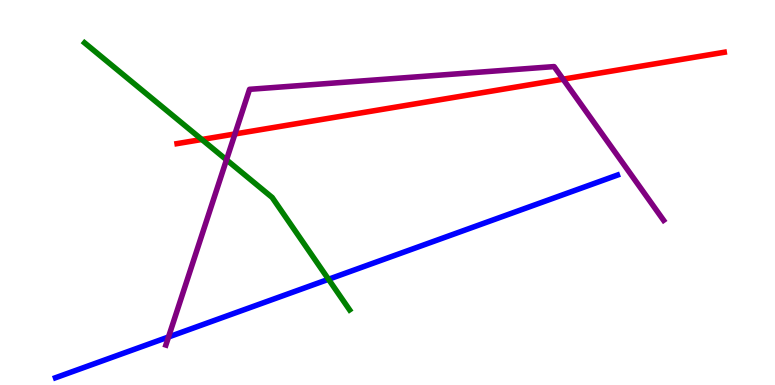[{'lines': ['blue', 'red'], 'intersections': []}, {'lines': ['green', 'red'], 'intersections': [{'x': 2.6, 'y': 6.38}]}, {'lines': ['purple', 'red'], 'intersections': [{'x': 3.03, 'y': 6.52}, {'x': 7.27, 'y': 7.94}]}, {'lines': ['blue', 'green'], 'intersections': [{'x': 4.24, 'y': 2.75}]}, {'lines': ['blue', 'purple'], 'intersections': [{'x': 2.17, 'y': 1.25}]}, {'lines': ['green', 'purple'], 'intersections': [{'x': 2.92, 'y': 5.85}]}]